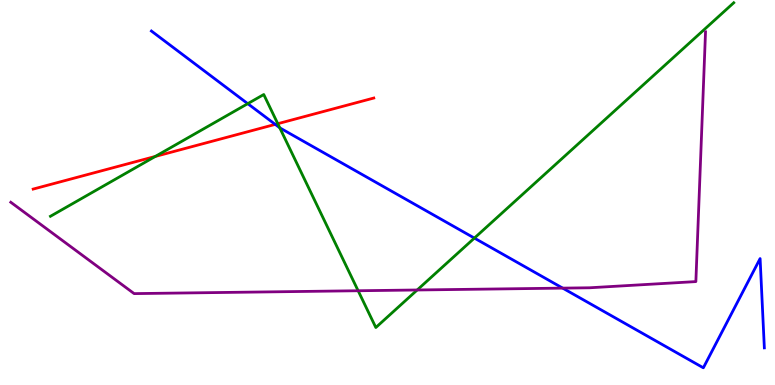[{'lines': ['blue', 'red'], 'intersections': [{'x': 3.55, 'y': 6.77}]}, {'lines': ['green', 'red'], 'intersections': [{'x': 2.0, 'y': 5.94}, {'x': 3.58, 'y': 6.79}]}, {'lines': ['purple', 'red'], 'intersections': []}, {'lines': ['blue', 'green'], 'intersections': [{'x': 3.2, 'y': 7.31}, {'x': 3.61, 'y': 6.68}, {'x': 6.12, 'y': 3.82}]}, {'lines': ['blue', 'purple'], 'intersections': [{'x': 7.26, 'y': 2.52}]}, {'lines': ['green', 'purple'], 'intersections': [{'x': 4.62, 'y': 2.45}, {'x': 5.38, 'y': 2.47}]}]